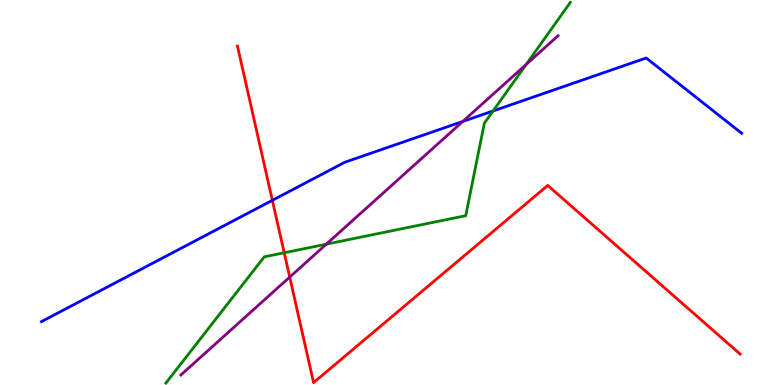[{'lines': ['blue', 'red'], 'intersections': [{'x': 3.51, 'y': 4.8}]}, {'lines': ['green', 'red'], 'intersections': [{'x': 3.67, 'y': 3.43}]}, {'lines': ['purple', 'red'], 'intersections': [{'x': 3.74, 'y': 2.8}]}, {'lines': ['blue', 'green'], 'intersections': [{'x': 6.36, 'y': 7.12}]}, {'lines': ['blue', 'purple'], 'intersections': [{'x': 5.97, 'y': 6.85}]}, {'lines': ['green', 'purple'], 'intersections': [{'x': 4.21, 'y': 3.66}, {'x': 6.79, 'y': 8.32}]}]